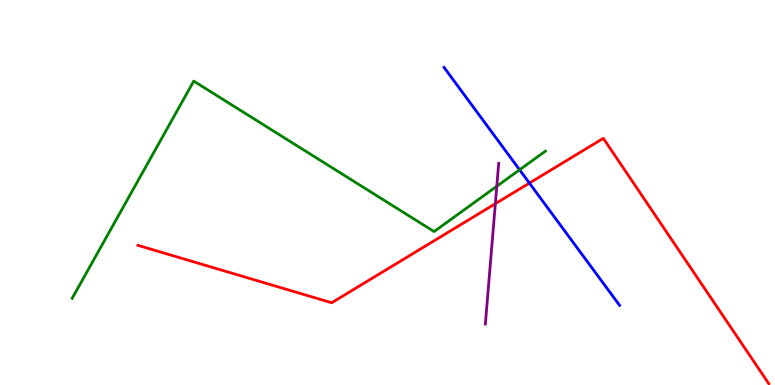[{'lines': ['blue', 'red'], 'intersections': [{'x': 6.83, 'y': 5.24}]}, {'lines': ['green', 'red'], 'intersections': []}, {'lines': ['purple', 'red'], 'intersections': [{'x': 6.39, 'y': 4.71}]}, {'lines': ['blue', 'green'], 'intersections': [{'x': 6.7, 'y': 5.59}]}, {'lines': ['blue', 'purple'], 'intersections': []}, {'lines': ['green', 'purple'], 'intersections': [{'x': 6.41, 'y': 5.16}]}]